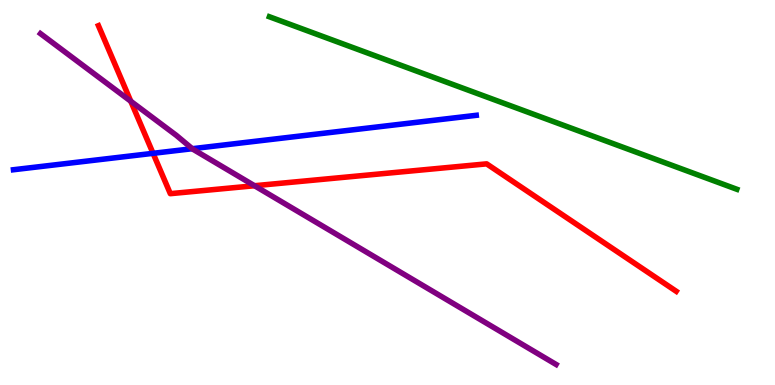[{'lines': ['blue', 'red'], 'intersections': [{'x': 1.98, 'y': 6.02}]}, {'lines': ['green', 'red'], 'intersections': []}, {'lines': ['purple', 'red'], 'intersections': [{'x': 1.69, 'y': 7.37}, {'x': 3.28, 'y': 5.18}]}, {'lines': ['blue', 'green'], 'intersections': []}, {'lines': ['blue', 'purple'], 'intersections': [{'x': 2.48, 'y': 6.14}]}, {'lines': ['green', 'purple'], 'intersections': []}]